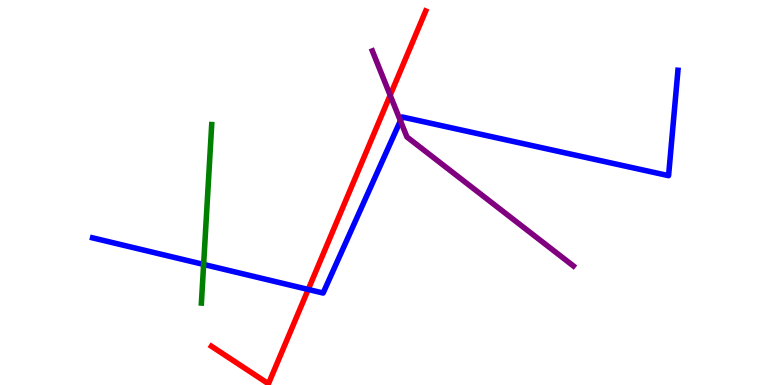[{'lines': ['blue', 'red'], 'intersections': [{'x': 3.98, 'y': 2.48}]}, {'lines': ['green', 'red'], 'intersections': []}, {'lines': ['purple', 'red'], 'intersections': [{'x': 5.03, 'y': 7.53}]}, {'lines': ['blue', 'green'], 'intersections': [{'x': 2.63, 'y': 3.13}]}, {'lines': ['blue', 'purple'], 'intersections': [{'x': 5.17, 'y': 6.86}]}, {'lines': ['green', 'purple'], 'intersections': []}]